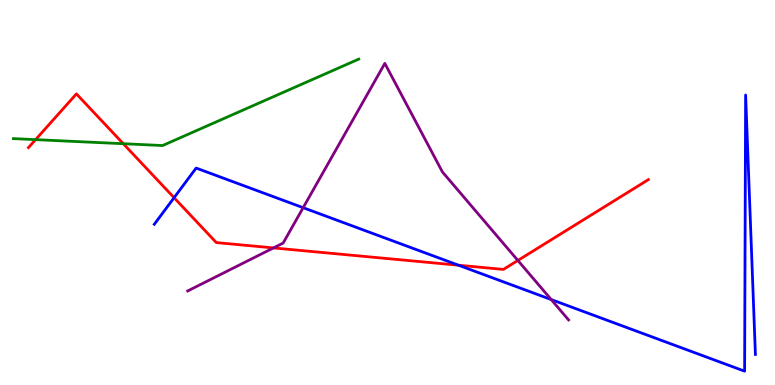[{'lines': ['blue', 'red'], 'intersections': [{'x': 2.25, 'y': 4.86}, {'x': 5.92, 'y': 3.11}]}, {'lines': ['green', 'red'], 'intersections': [{'x': 0.459, 'y': 6.37}, {'x': 1.59, 'y': 6.27}]}, {'lines': ['purple', 'red'], 'intersections': [{'x': 3.53, 'y': 3.56}, {'x': 6.68, 'y': 3.23}]}, {'lines': ['blue', 'green'], 'intersections': []}, {'lines': ['blue', 'purple'], 'intersections': [{'x': 3.91, 'y': 4.61}, {'x': 7.11, 'y': 2.22}]}, {'lines': ['green', 'purple'], 'intersections': []}]